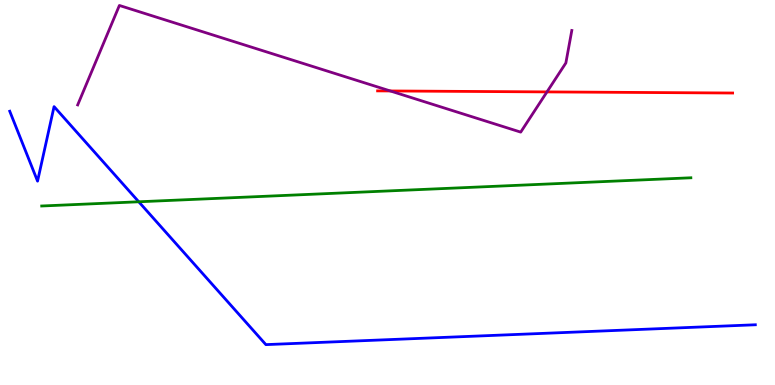[{'lines': ['blue', 'red'], 'intersections': []}, {'lines': ['green', 'red'], 'intersections': []}, {'lines': ['purple', 'red'], 'intersections': [{'x': 5.04, 'y': 7.64}, {'x': 7.06, 'y': 7.61}]}, {'lines': ['blue', 'green'], 'intersections': [{'x': 1.79, 'y': 4.76}]}, {'lines': ['blue', 'purple'], 'intersections': []}, {'lines': ['green', 'purple'], 'intersections': []}]